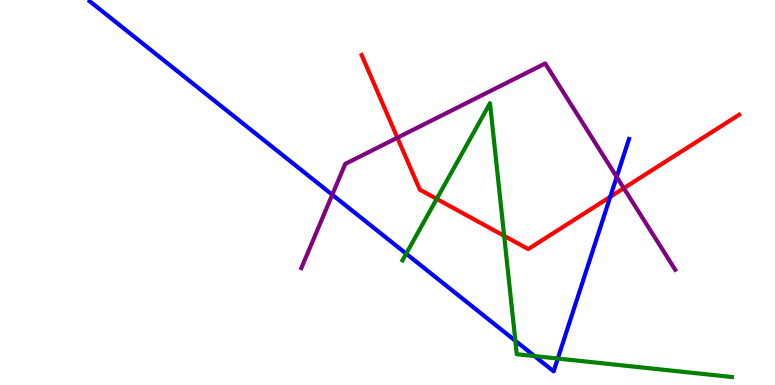[{'lines': ['blue', 'red'], 'intersections': [{'x': 7.87, 'y': 4.89}]}, {'lines': ['green', 'red'], 'intersections': [{'x': 5.63, 'y': 4.83}, {'x': 6.51, 'y': 3.87}]}, {'lines': ['purple', 'red'], 'intersections': [{'x': 5.13, 'y': 6.42}, {'x': 8.05, 'y': 5.11}]}, {'lines': ['blue', 'green'], 'intersections': [{'x': 5.24, 'y': 3.41}, {'x': 6.65, 'y': 1.15}, {'x': 6.9, 'y': 0.751}, {'x': 7.2, 'y': 0.687}]}, {'lines': ['blue', 'purple'], 'intersections': [{'x': 4.29, 'y': 4.94}, {'x': 7.96, 'y': 5.4}]}, {'lines': ['green', 'purple'], 'intersections': []}]